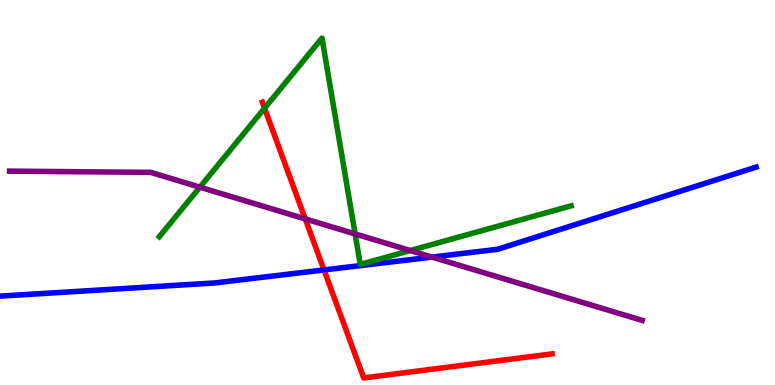[{'lines': ['blue', 'red'], 'intersections': [{'x': 4.18, 'y': 2.99}]}, {'lines': ['green', 'red'], 'intersections': [{'x': 3.41, 'y': 7.19}]}, {'lines': ['purple', 'red'], 'intersections': [{'x': 3.94, 'y': 4.31}]}, {'lines': ['blue', 'green'], 'intersections': []}, {'lines': ['blue', 'purple'], 'intersections': [{'x': 5.57, 'y': 3.32}]}, {'lines': ['green', 'purple'], 'intersections': [{'x': 2.58, 'y': 5.14}, {'x': 4.58, 'y': 3.92}, {'x': 5.29, 'y': 3.49}]}]